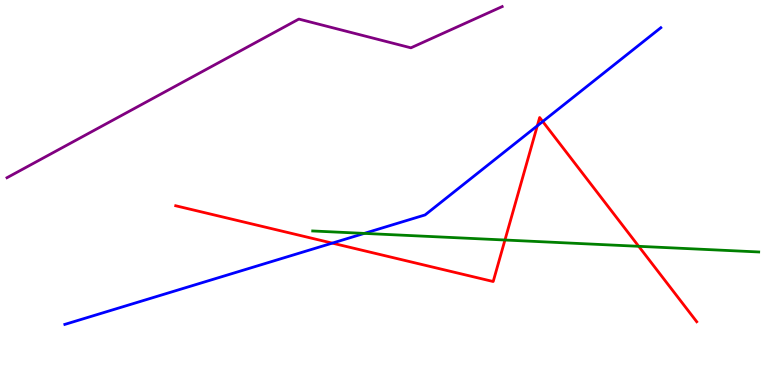[{'lines': ['blue', 'red'], 'intersections': [{'x': 4.29, 'y': 3.69}, {'x': 6.93, 'y': 6.73}, {'x': 7.0, 'y': 6.84}]}, {'lines': ['green', 'red'], 'intersections': [{'x': 6.52, 'y': 3.77}, {'x': 8.24, 'y': 3.6}]}, {'lines': ['purple', 'red'], 'intersections': []}, {'lines': ['blue', 'green'], 'intersections': [{'x': 4.7, 'y': 3.94}]}, {'lines': ['blue', 'purple'], 'intersections': []}, {'lines': ['green', 'purple'], 'intersections': []}]